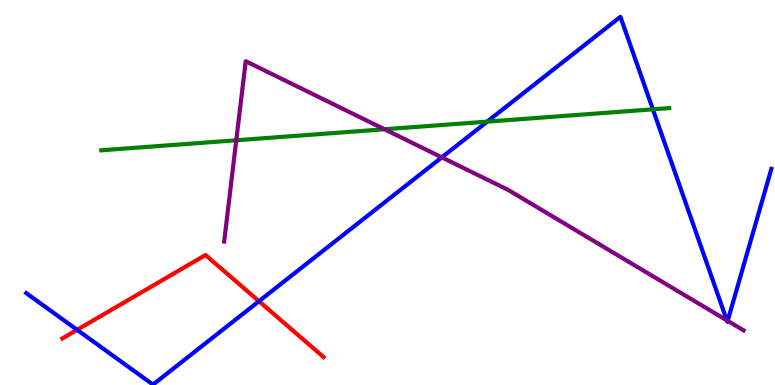[{'lines': ['blue', 'red'], 'intersections': [{'x': 0.995, 'y': 1.43}, {'x': 3.34, 'y': 2.18}]}, {'lines': ['green', 'red'], 'intersections': []}, {'lines': ['purple', 'red'], 'intersections': []}, {'lines': ['blue', 'green'], 'intersections': [{'x': 6.29, 'y': 6.84}, {'x': 8.42, 'y': 7.16}]}, {'lines': ['blue', 'purple'], 'intersections': [{'x': 5.7, 'y': 5.91}, {'x': 9.38, 'y': 1.68}, {'x': 9.39, 'y': 1.67}]}, {'lines': ['green', 'purple'], 'intersections': [{'x': 3.05, 'y': 6.36}, {'x': 4.96, 'y': 6.64}]}]